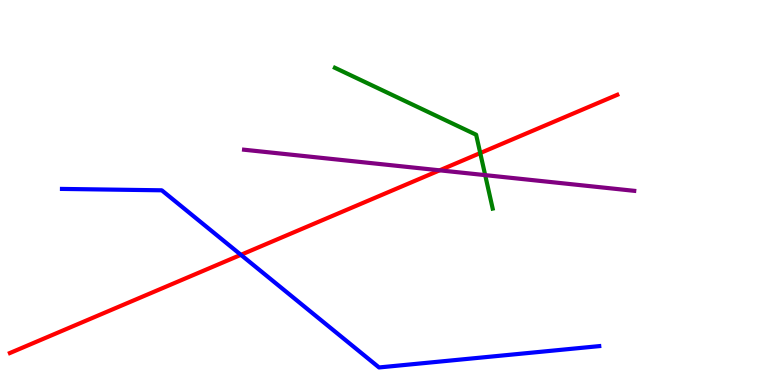[{'lines': ['blue', 'red'], 'intersections': [{'x': 3.11, 'y': 3.38}]}, {'lines': ['green', 'red'], 'intersections': [{'x': 6.2, 'y': 6.02}]}, {'lines': ['purple', 'red'], 'intersections': [{'x': 5.67, 'y': 5.58}]}, {'lines': ['blue', 'green'], 'intersections': []}, {'lines': ['blue', 'purple'], 'intersections': []}, {'lines': ['green', 'purple'], 'intersections': [{'x': 6.26, 'y': 5.45}]}]